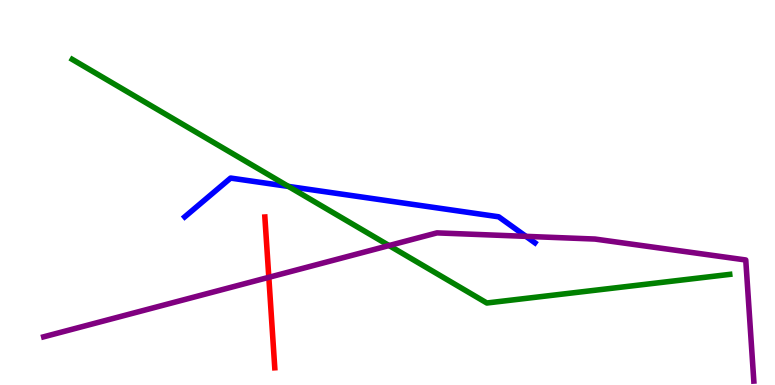[{'lines': ['blue', 'red'], 'intersections': []}, {'lines': ['green', 'red'], 'intersections': []}, {'lines': ['purple', 'red'], 'intersections': [{'x': 3.47, 'y': 2.8}]}, {'lines': ['blue', 'green'], 'intersections': [{'x': 3.72, 'y': 5.16}]}, {'lines': ['blue', 'purple'], 'intersections': [{'x': 6.79, 'y': 3.86}]}, {'lines': ['green', 'purple'], 'intersections': [{'x': 5.02, 'y': 3.62}]}]